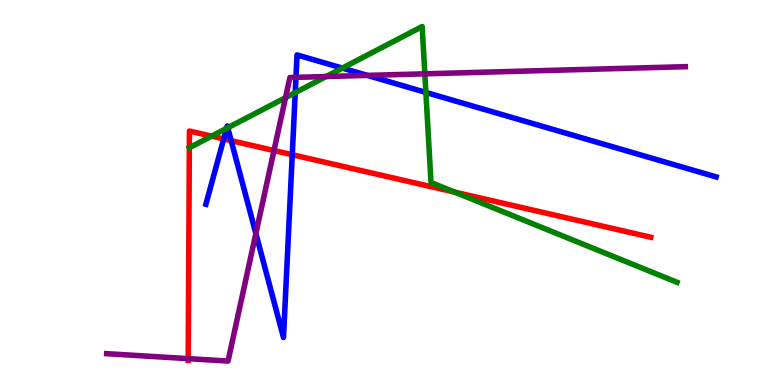[{'lines': ['blue', 'red'], 'intersections': [{'x': 2.89, 'y': 6.39}, {'x': 2.98, 'y': 6.35}, {'x': 3.77, 'y': 5.98}]}, {'lines': ['green', 'red'], 'intersections': [{'x': 2.73, 'y': 6.46}, {'x': 5.87, 'y': 5.01}]}, {'lines': ['purple', 'red'], 'intersections': [{'x': 2.43, 'y': 0.685}, {'x': 3.54, 'y': 6.09}]}, {'lines': ['blue', 'green'], 'intersections': [{'x': 2.92, 'y': 6.67}, {'x': 2.94, 'y': 6.68}, {'x': 3.81, 'y': 7.59}, {'x': 4.42, 'y': 8.23}, {'x': 5.5, 'y': 7.6}]}, {'lines': ['blue', 'purple'], 'intersections': [{'x': 3.3, 'y': 3.93}, {'x': 3.82, 'y': 7.99}, {'x': 4.74, 'y': 8.04}]}, {'lines': ['green', 'purple'], 'intersections': [{'x': 3.68, 'y': 7.46}, {'x': 4.21, 'y': 8.01}, {'x': 5.48, 'y': 8.08}]}]